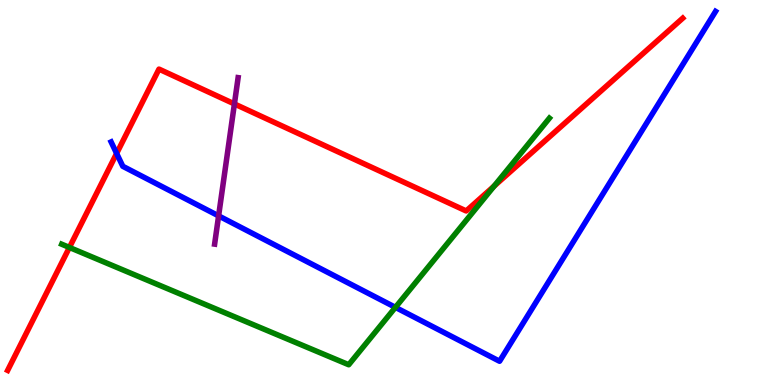[{'lines': ['blue', 'red'], 'intersections': [{'x': 1.5, 'y': 6.01}]}, {'lines': ['green', 'red'], 'intersections': [{'x': 0.896, 'y': 3.57}, {'x': 6.38, 'y': 5.17}]}, {'lines': ['purple', 'red'], 'intersections': [{'x': 3.02, 'y': 7.3}]}, {'lines': ['blue', 'green'], 'intersections': [{'x': 5.1, 'y': 2.02}]}, {'lines': ['blue', 'purple'], 'intersections': [{'x': 2.82, 'y': 4.39}]}, {'lines': ['green', 'purple'], 'intersections': []}]